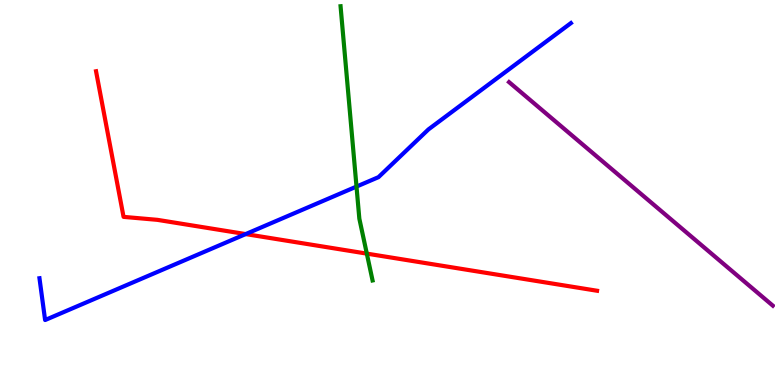[{'lines': ['blue', 'red'], 'intersections': [{'x': 3.17, 'y': 3.92}]}, {'lines': ['green', 'red'], 'intersections': [{'x': 4.73, 'y': 3.41}]}, {'lines': ['purple', 'red'], 'intersections': []}, {'lines': ['blue', 'green'], 'intersections': [{'x': 4.6, 'y': 5.15}]}, {'lines': ['blue', 'purple'], 'intersections': []}, {'lines': ['green', 'purple'], 'intersections': []}]